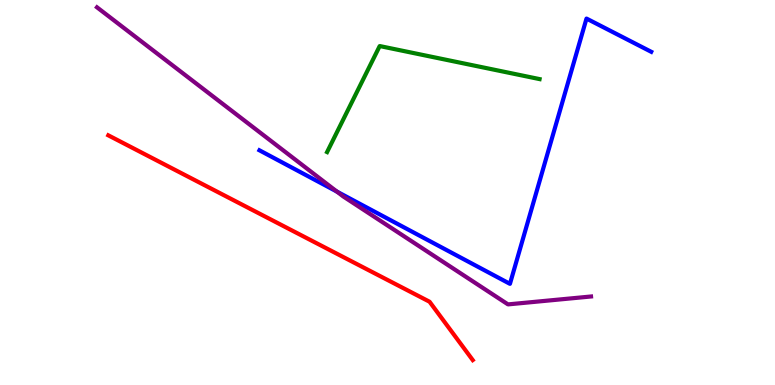[{'lines': ['blue', 'red'], 'intersections': []}, {'lines': ['green', 'red'], 'intersections': []}, {'lines': ['purple', 'red'], 'intersections': []}, {'lines': ['blue', 'green'], 'intersections': []}, {'lines': ['blue', 'purple'], 'intersections': [{'x': 4.35, 'y': 5.02}]}, {'lines': ['green', 'purple'], 'intersections': []}]